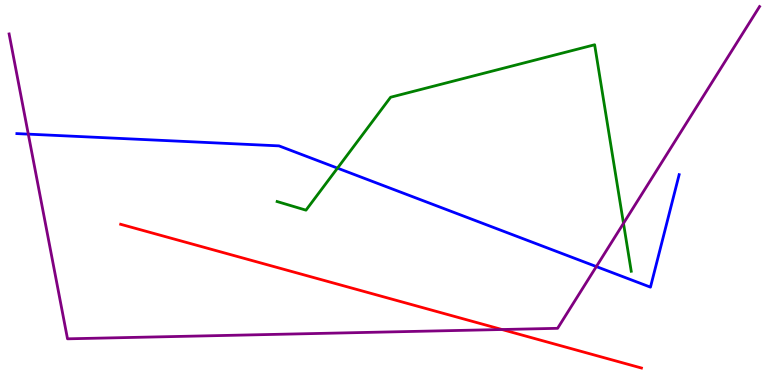[{'lines': ['blue', 'red'], 'intersections': []}, {'lines': ['green', 'red'], 'intersections': []}, {'lines': ['purple', 'red'], 'intersections': [{'x': 6.48, 'y': 1.44}]}, {'lines': ['blue', 'green'], 'intersections': [{'x': 4.35, 'y': 5.63}]}, {'lines': ['blue', 'purple'], 'intersections': [{'x': 0.365, 'y': 6.52}, {'x': 7.69, 'y': 3.08}]}, {'lines': ['green', 'purple'], 'intersections': [{'x': 8.05, 'y': 4.2}]}]